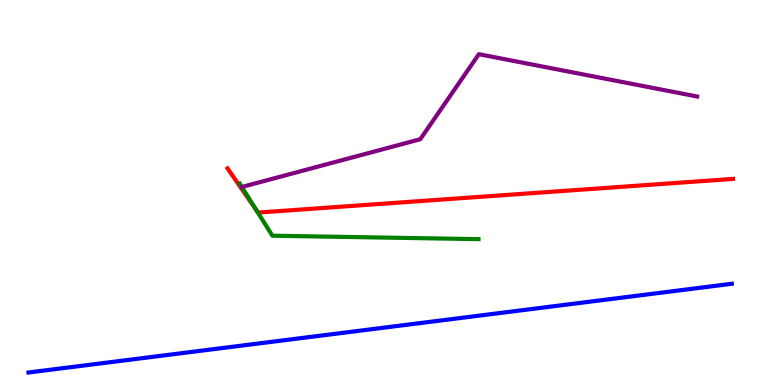[{'lines': ['blue', 'red'], 'intersections': []}, {'lines': ['green', 'red'], 'intersections': [{'x': 3.31, 'y': 4.53}]}, {'lines': ['purple', 'red'], 'intersections': []}, {'lines': ['blue', 'green'], 'intersections': []}, {'lines': ['blue', 'purple'], 'intersections': []}, {'lines': ['green', 'purple'], 'intersections': []}]